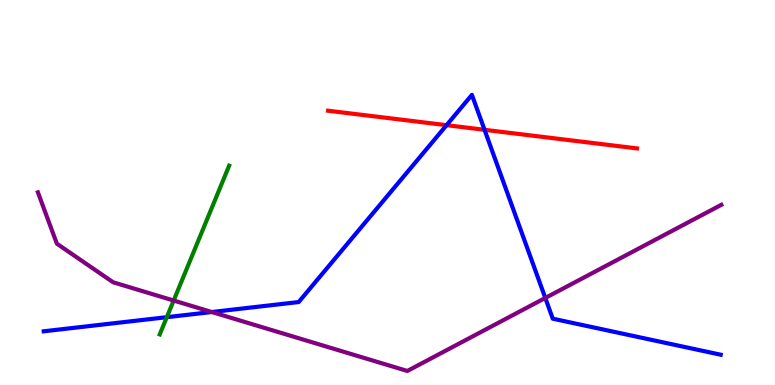[{'lines': ['blue', 'red'], 'intersections': [{'x': 5.76, 'y': 6.75}, {'x': 6.25, 'y': 6.63}]}, {'lines': ['green', 'red'], 'intersections': []}, {'lines': ['purple', 'red'], 'intersections': []}, {'lines': ['blue', 'green'], 'intersections': [{'x': 2.15, 'y': 1.76}]}, {'lines': ['blue', 'purple'], 'intersections': [{'x': 2.73, 'y': 1.9}, {'x': 7.04, 'y': 2.26}]}, {'lines': ['green', 'purple'], 'intersections': [{'x': 2.24, 'y': 2.19}]}]